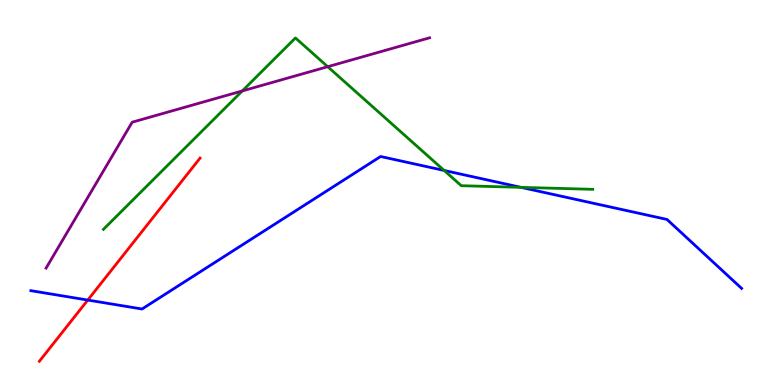[{'lines': ['blue', 'red'], 'intersections': [{'x': 1.13, 'y': 2.21}]}, {'lines': ['green', 'red'], 'intersections': []}, {'lines': ['purple', 'red'], 'intersections': []}, {'lines': ['blue', 'green'], 'intersections': [{'x': 5.73, 'y': 5.57}, {'x': 6.72, 'y': 5.13}]}, {'lines': ['blue', 'purple'], 'intersections': []}, {'lines': ['green', 'purple'], 'intersections': [{'x': 3.13, 'y': 7.64}, {'x': 4.23, 'y': 8.27}]}]